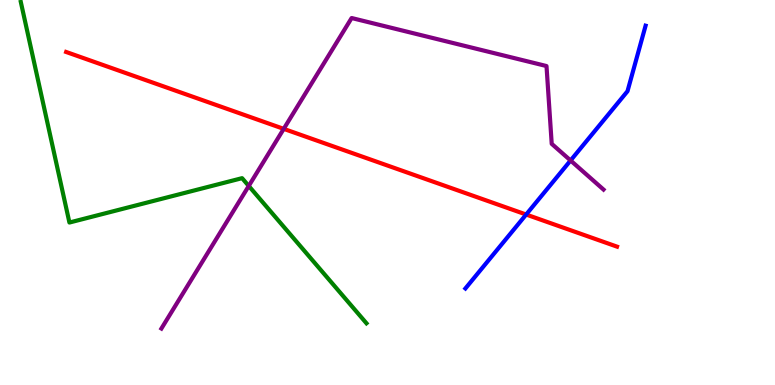[{'lines': ['blue', 'red'], 'intersections': [{'x': 6.79, 'y': 4.43}]}, {'lines': ['green', 'red'], 'intersections': []}, {'lines': ['purple', 'red'], 'intersections': [{'x': 3.66, 'y': 6.65}]}, {'lines': ['blue', 'green'], 'intersections': []}, {'lines': ['blue', 'purple'], 'intersections': [{'x': 7.36, 'y': 5.83}]}, {'lines': ['green', 'purple'], 'intersections': [{'x': 3.21, 'y': 5.17}]}]